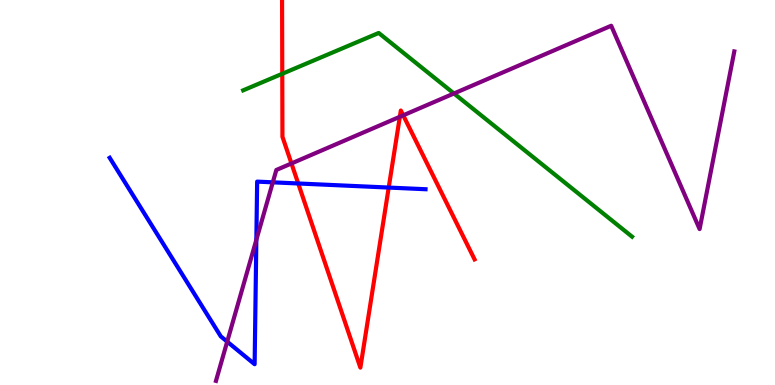[{'lines': ['blue', 'red'], 'intersections': [{'x': 3.85, 'y': 5.23}, {'x': 5.02, 'y': 5.13}]}, {'lines': ['green', 'red'], 'intersections': [{'x': 3.64, 'y': 8.08}]}, {'lines': ['purple', 'red'], 'intersections': [{'x': 3.76, 'y': 5.75}, {'x': 5.16, 'y': 6.97}, {'x': 5.2, 'y': 7.0}]}, {'lines': ['blue', 'green'], 'intersections': []}, {'lines': ['blue', 'purple'], 'intersections': [{'x': 2.93, 'y': 1.13}, {'x': 3.31, 'y': 3.77}, {'x': 3.52, 'y': 5.26}]}, {'lines': ['green', 'purple'], 'intersections': [{'x': 5.86, 'y': 7.57}]}]